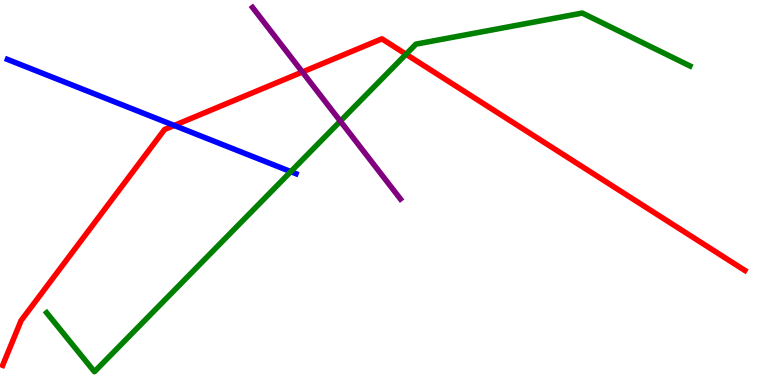[{'lines': ['blue', 'red'], 'intersections': [{'x': 2.25, 'y': 6.74}]}, {'lines': ['green', 'red'], 'intersections': [{'x': 5.24, 'y': 8.59}]}, {'lines': ['purple', 'red'], 'intersections': [{'x': 3.9, 'y': 8.13}]}, {'lines': ['blue', 'green'], 'intersections': [{'x': 3.75, 'y': 5.54}]}, {'lines': ['blue', 'purple'], 'intersections': []}, {'lines': ['green', 'purple'], 'intersections': [{'x': 4.39, 'y': 6.85}]}]